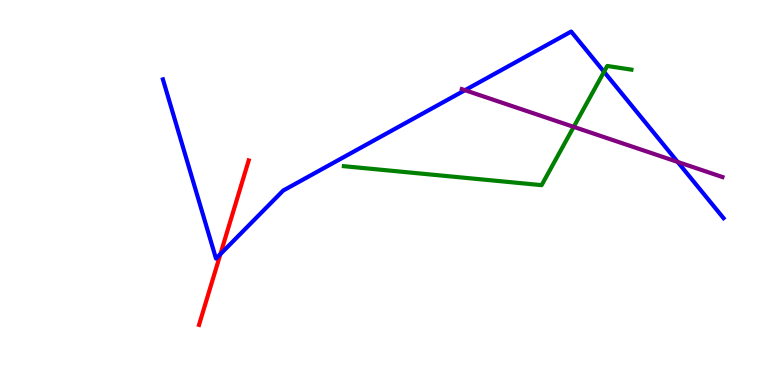[{'lines': ['blue', 'red'], 'intersections': [{'x': 2.84, 'y': 3.4}]}, {'lines': ['green', 'red'], 'intersections': []}, {'lines': ['purple', 'red'], 'intersections': []}, {'lines': ['blue', 'green'], 'intersections': [{'x': 7.79, 'y': 8.13}]}, {'lines': ['blue', 'purple'], 'intersections': [{'x': 6.0, 'y': 7.66}, {'x': 8.74, 'y': 5.79}]}, {'lines': ['green', 'purple'], 'intersections': [{'x': 7.4, 'y': 6.7}]}]